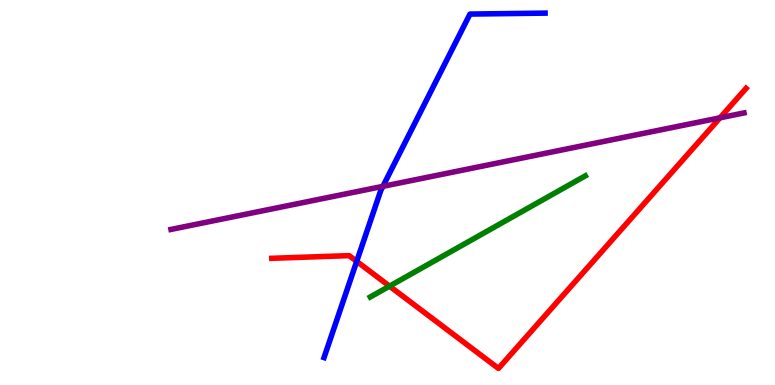[{'lines': ['blue', 'red'], 'intersections': [{'x': 4.6, 'y': 3.21}]}, {'lines': ['green', 'red'], 'intersections': [{'x': 5.03, 'y': 2.57}]}, {'lines': ['purple', 'red'], 'intersections': [{'x': 9.29, 'y': 6.94}]}, {'lines': ['blue', 'green'], 'intersections': []}, {'lines': ['blue', 'purple'], 'intersections': [{'x': 4.94, 'y': 5.16}]}, {'lines': ['green', 'purple'], 'intersections': []}]